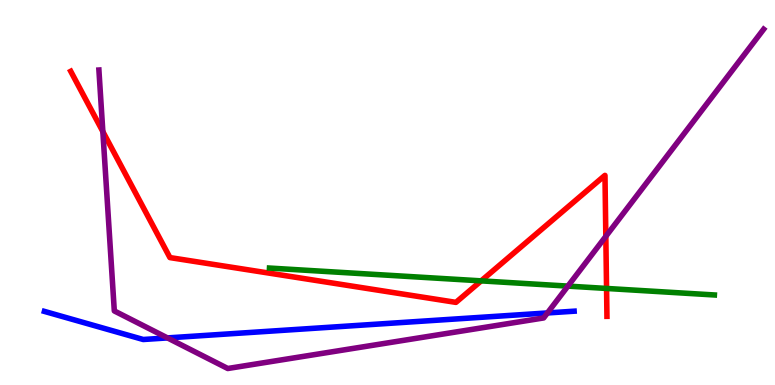[{'lines': ['blue', 'red'], 'intersections': []}, {'lines': ['green', 'red'], 'intersections': [{'x': 6.21, 'y': 2.7}, {'x': 7.83, 'y': 2.51}]}, {'lines': ['purple', 'red'], 'intersections': [{'x': 1.33, 'y': 6.58}, {'x': 7.82, 'y': 3.86}]}, {'lines': ['blue', 'green'], 'intersections': []}, {'lines': ['blue', 'purple'], 'intersections': [{'x': 2.16, 'y': 1.22}, {'x': 7.06, 'y': 1.87}]}, {'lines': ['green', 'purple'], 'intersections': [{'x': 7.33, 'y': 2.57}]}]